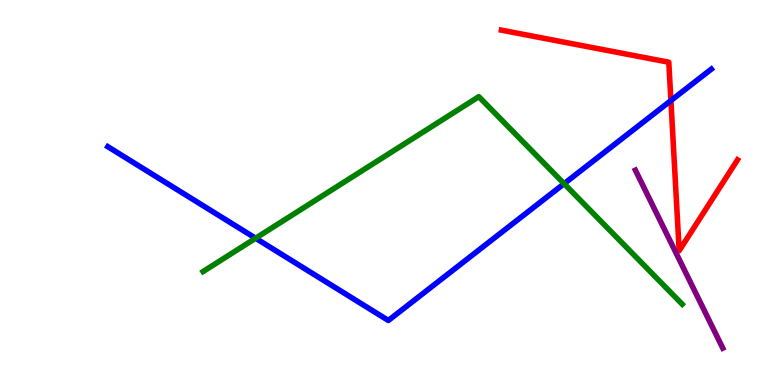[{'lines': ['blue', 'red'], 'intersections': [{'x': 8.66, 'y': 7.39}]}, {'lines': ['green', 'red'], 'intersections': []}, {'lines': ['purple', 'red'], 'intersections': []}, {'lines': ['blue', 'green'], 'intersections': [{'x': 3.3, 'y': 3.81}, {'x': 7.28, 'y': 5.23}]}, {'lines': ['blue', 'purple'], 'intersections': []}, {'lines': ['green', 'purple'], 'intersections': []}]